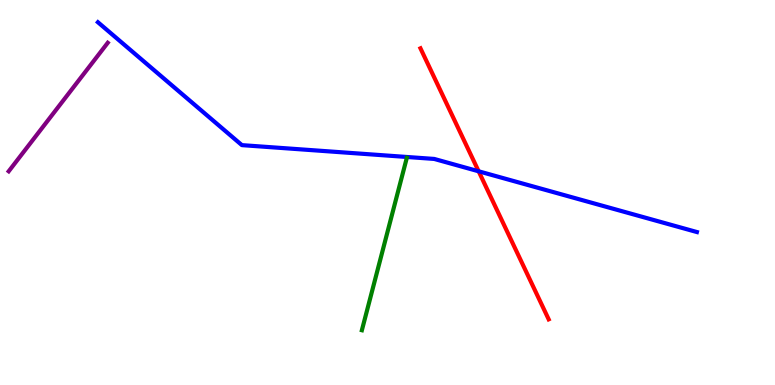[{'lines': ['blue', 'red'], 'intersections': [{'x': 6.18, 'y': 5.55}]}, {'lines': ['green', 'red'], 'intersections': []}, {'lines': ['purple', 'red'], 'intersections': []}, {'lines': ['blue', 'green'], 'intersections': []}, {'lines': ['blue', 'purple'], 'intersections': []}, {'lines': ['green', 'purple'], 'intersections': []}]